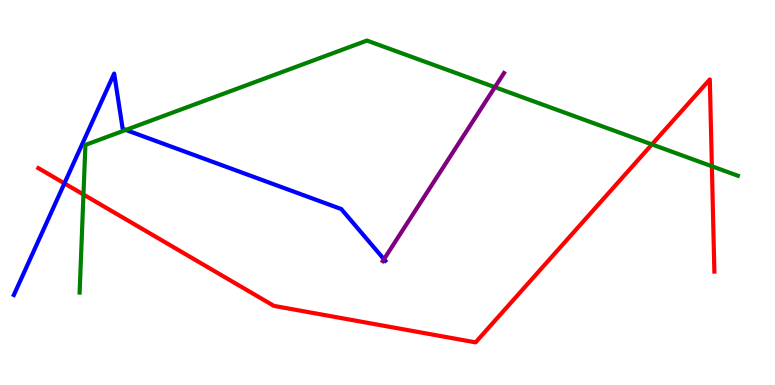[{'lines': ['blue', 'red'], 'intersections': [{'x': 0.831, 'y': 5.24}]}, {'lines': ['green', 'red'], 'intersections': [{'x': 1.08, 'y': 4.95}, {'x': 8.41, 'y': 6.25}, {'x': 9.19, 'y': 5.68}]}, {'lines': ['purple', 'red'], 'intersections': []}, {'lines': ['blue', 'green'], 'intersections': [{'x': 1.62, 'y': 6.62}]}, {'lines': ['blue', 'purple'], 'intersections': [{'x': 4.95, 'y': 3.27}]}, {'lines': ['green', 'purple'], 'intersections': [{'x': 6.39, 'y': 7.74}]}]